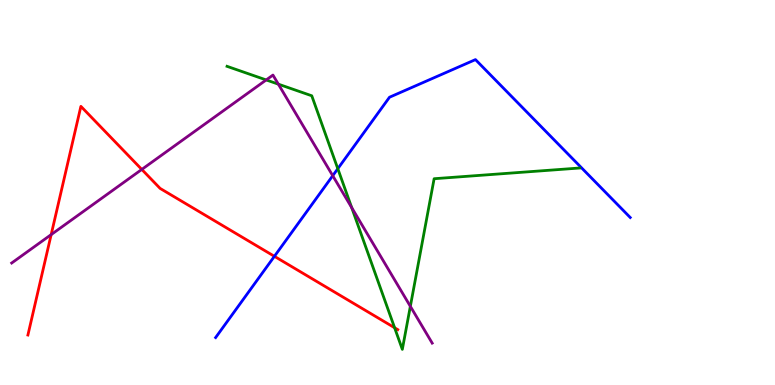[{'lines': ['blue', 'red'], 'intersections': [{'x': 3.54, 'y': 3.34}]}, {'lines': ['green', 'red'], 'intersections': [{'x': 5.09, 'y': 1.49}]}, {'lines': ['purple', 'red'], 'intersections': [{'x': 0.66, 'y': 3.91}, {'x': 1.83, 'y': 5.6}]}, {'lines': ['blue', 'green'], 'intersections': [{'x': 4.36, 'y': 5.62}]}, {'lines': ['blue', 'purple'], 'intersections': [{'x': 4.29, 'y': 5.44}]}, {'lines': ['green', 'purple'], 'intersections': [{'x': 3.43, 'y': 7.92}, {'x': 3.59, 'y': 7.81}, {'x': 4.54, 'y': 4.61}, {'x': 5.29, 'y': 2.04}]}]